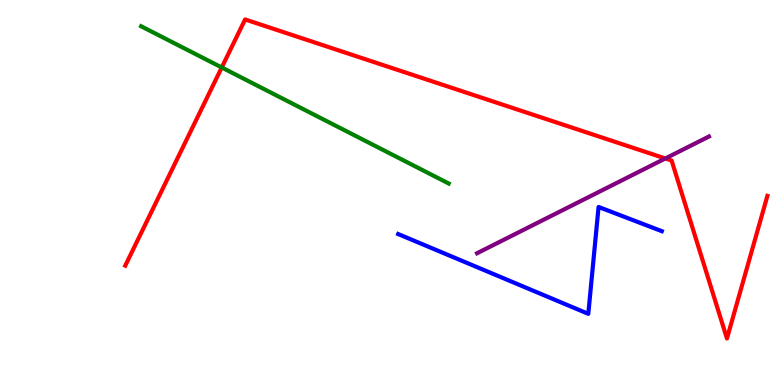[{'lines': ['blue', 'red'], 'intersections': []}, {'lines': ['green', 'red'], 'intersections': [{'x': 2.86, 'y': 8.25}]}, {'lines': ['purple', 'red'], 'intersections': [{'x': 8.58, 'y': 5.88}]}, {'lines': ['blue', 'green'], 'intersections': []}, {'lines': ['blue', 'purple'], 'intersections': []}, {'lines': ['green', 'purple'], 'intersections': []}]